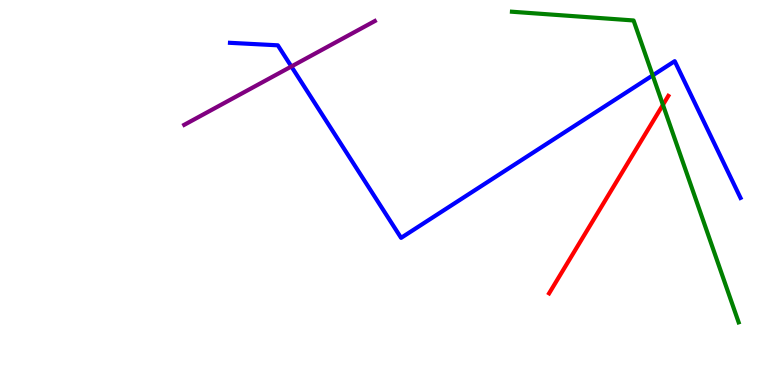[{'lines': ['blue', 'red'], 'intersections': []}, {'lines': ['green', 'red'], 'intersections': [{'x': 8.55, 'y': 7.28}]}, {'lines': ['purple', 'red'], 'intersections': []}, {'lines': ['blue', 'green'], 'intersections': [{'x': 8.42, 'y': 8.04}]}, {'lines': ['blue', 'purple'], 'intersections': [{'x': 3.76, 'y': 8.27}]}, {'lines': ['green', 'purple'], 'intersections': []}]